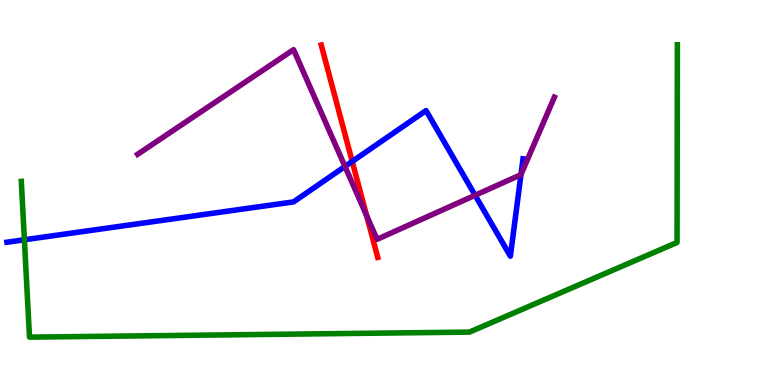[{'lines': ['blue', 'red'], 'intersections': [{'x': 4.54, 'y': 5.81}]}, {'lines': ['green', 'red'], 'intersections': []}, {'lines': ['purple', 'red'], 'intersections': [{'x': 4.73, 'y': 4.4}]}, {'lines': ['blue', 'green'], 'intersections': [{'x': 0.315, 'y': 3.77}]}, {'lines': ['blue', 'purple'], 'intersections': [{'x': 4.45, 'y': 5.68}, {'x': 6.13, 'y': 4.93}, {'x': 6.72, 'y': 5.47}]}, {'lines': ['green', 'purple'], 'intersections': []}]